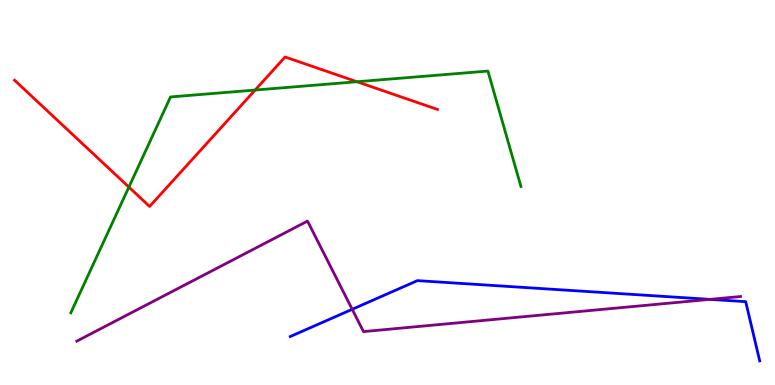[{'lines': ['blue', 'red'], 'intersections': []}, {'lines': ['green', 'red'], 'intersections': [{'x': 1.66, 'y': 5.14}, {'x': 3.29, 'y': 7.66}, {'x': 4.61, 'y': 7.88}]}, {'lines': ['purple', 'red'], 'intersections': []}, {'lines': ['blue', 'green'], 'intersections': []}, {'lines': ['blue', 'purple'], 'intersections': [{'x': 4.54, 'y': 1.97}, {'x': 9.16, 'y': 2.22}]}, {'lines': ['green', 'purple'], 'intersections': []}]